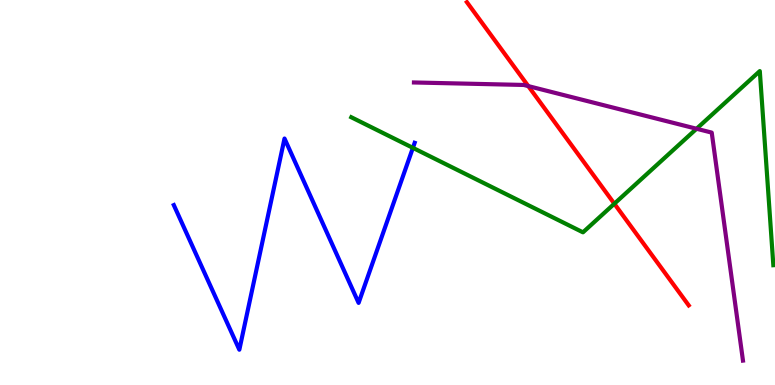[{'lines': ['blue', 'red'], 'intersections': []}, {'lines': ['green', 'red'], 'intersections': [{'x': 7.93, 'y': 4.71}]}, {'lines': ['purple', 'red'], 'intersections': [{'x': 6.82, 'y': 7.76}]}, {'lines': ['blue', 'green'], 'intersections': [{'x': 5.33, 'y': 6.16}]}, {'lines': ['blue', 'purple'], 'intersections': []}, {'lines': ['green', 'purple'], 'intersections': [{'x': 8.99, 'y': 6.66}]}]